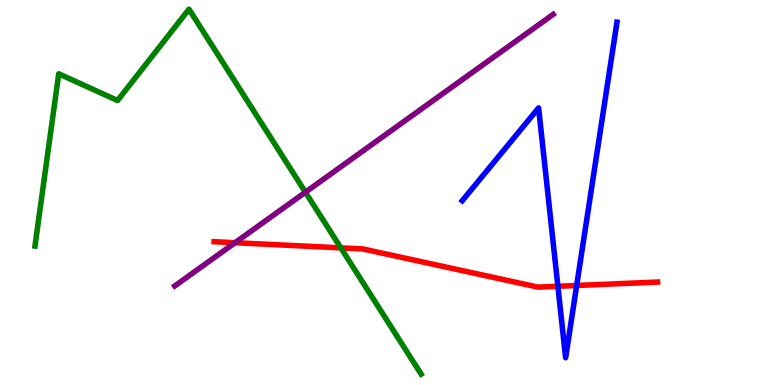[{'lines': ['blue', 'red'], 'intersections': [{'x': 7.2, 'y': 2.56}, {'x': 7.44, 'y': 2.58}]}, {'lines': ['green', 'red'], 'intersections': [{'x': 4.4, 'y': 3.56}]}, {'lines': ['purple', 'red'], 'intersections': [{'x': 3.03, 'y': 3.7}]}, {'lines': ['blue', 'green'], 'intersections': []}, {'lines': ['blue', 'purple'], 'intersections': []}, {'lines': ['green', 'purple'], 'intersections': [{'x': 3.94, 'y': 5.01}]}]